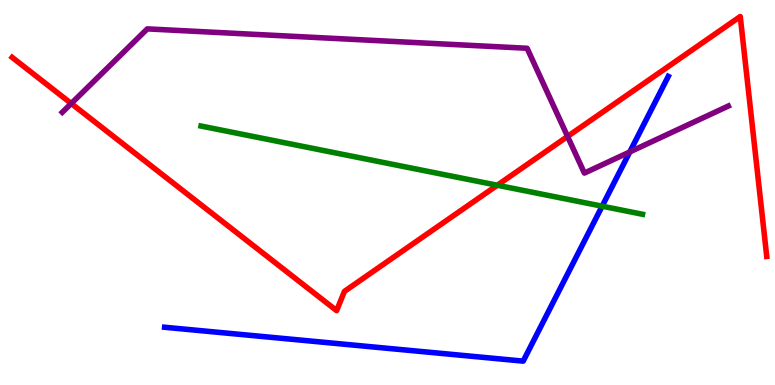[{'lines': ['blue', 'red'], 'intersections': []}, {'lines': ['green', 'red'], 'intersections': [{'x': 6.42, 'y': 5.19}]}, {'lines': ['purple', 'red'], 'intersections': [{'x': 0.919, 'y': 7.31}, {'x': 7.32, 'y': 6.46}]}, {'lines': ['blue', 'green'], 'intersections': [{'x': 7.77, 'y': 4.64}]}, {'lines': ['blue', 'purple'], 'intersections': [{'x': 8.13, 'y': 6.05}]}, {'lines': ['green', 'purple'], 'intersections': []}]